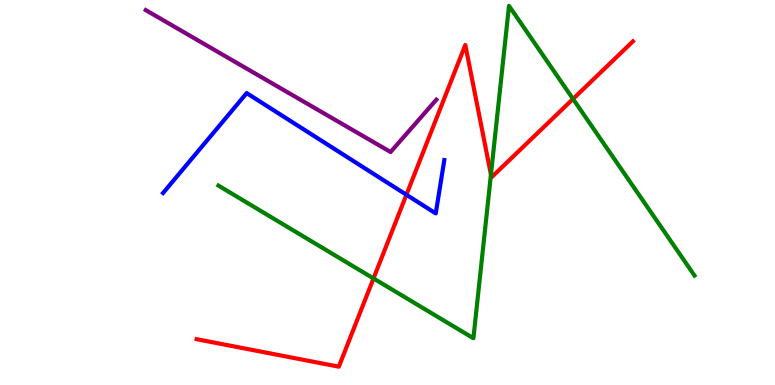[{'lines': ['blue', 'red'], 'intersections': [{'x': 5.24, 'y': 4.94}]}, {'lines': ['green', 'red'], 'intersections': [{'x': 4.82, 'y': 2.77}, {'x': 6.33, 'y': 5.47}, {'x': 7.39, 'y': 7.43}]}, {'lines': ['purple', 'red'], 'intersections': []}, {'lines': ['blue', 'green'], 'intersections': []}, {'lines': ['blue', 'purple'], 'intersections': []}, {'lines': ['green', 'purple'], 'intersections': []}]